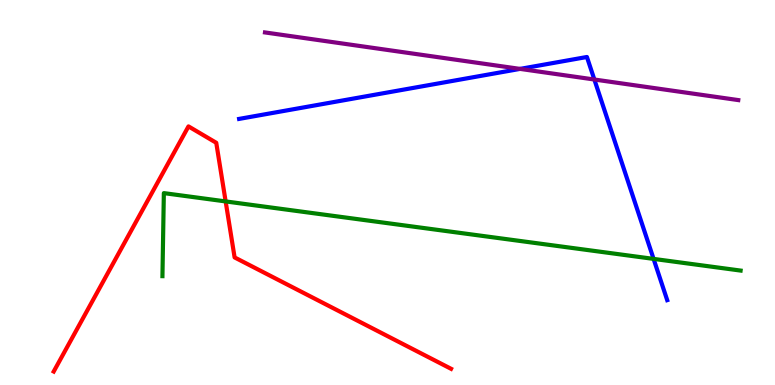[{'lines': ['blue', 'red'], 'intersections': []}, {'lines': ['green', 'red'], 'intersections': [{'x': 2.91, 'y': 4.77}]}, {'lines': ['purple', 'red'], 'intersections': []}, {'lines': ['blue', 'green'], 'intersections': [{'x': 8.43, 'y': 3.28}]}, {'lines': ['blue', 'purple'], 'intersections': [{'x': 6.71, 'y': 8.21}, {'x': 7.67, 'y': 7.93}]}, {'lines': ['green', 'purple'], 'intersections': []}]